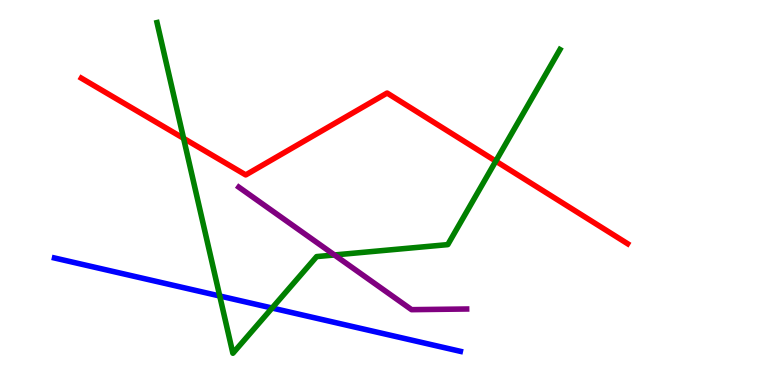[{'lines': ['blue', 'red'], 'intersections': []}, {'lines': ['green', 'red'], 'intersections': [{'x': 2.37, 'y': 6.41}, {'x': 6.4, 'y': 5.81}]}, {'lines': ['purple', 'red'], 'intersections': []}, {'lines': ['blue', 'green'], 'intersections': [{'x': 2.84, 'y': 2.31}, {'x': 3.51, 'y': 2.0}]}, {'lines': ['blue', 'purple'], 'intersections': []}, {'lines': ['green', 'purple'], 'intersections': [{'x': 4.32, 'y': 3.38}]}]